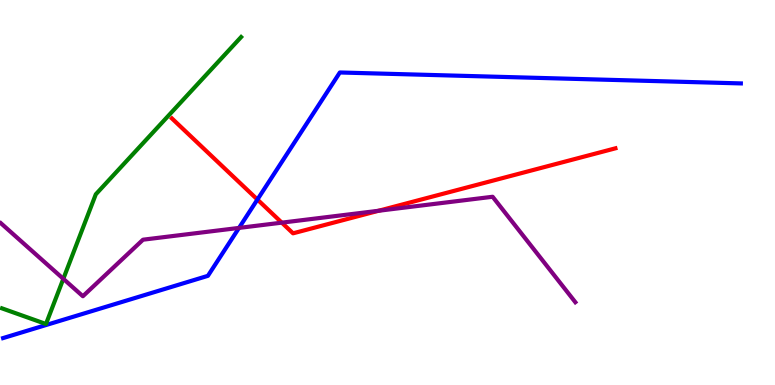[{'lines': ['blue', 'red'], 'intersections': [{'x': 3.32, 'y': 4.82}]}, {'lines': ['green', 'red'], 'intersections': []}, {'lines': ['purple', 'red'], 'intersections': [{'x': 3.64, 'y': 4.22}, {'x': 4.88, 'y': 4.53}]}, {'lines': ['blue', 'green'], 'intersections': []}, {'lines': ['blue', 'purple'], 'intersections': [{'x': 3.08, 'y': 4.08}]}, {'lines': ['green', 'purple'], 'intersections': [{'x': 0.817, 'y': 2.76}]}]